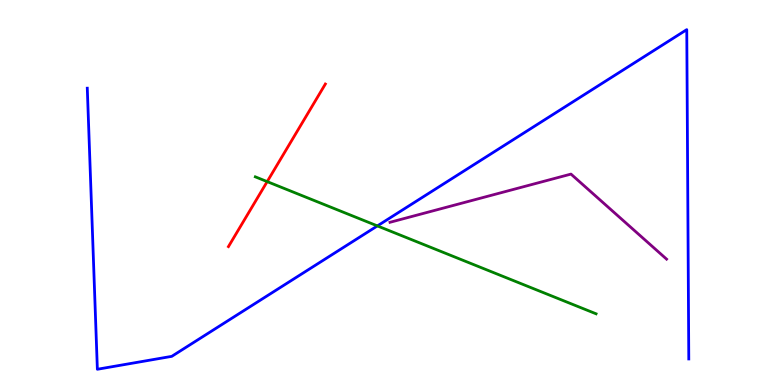[{'lines': ['blue', 'red'], 'intersections': []}, {'lines': ['green', 'red'], 'intersections': [{'x': 3.45, 'y': 5.28}]}, {'lines': ['purple', 'red'], 'intersections': []}, {'lines': ['blue', 'green'], 'intersections': [{'x': 4.87, 'y': 4.13}]}, {'lines': ['blue', 'purple'], 'intersections': []}, {'lines': ['green', 'purple'], 'intersections': []}]